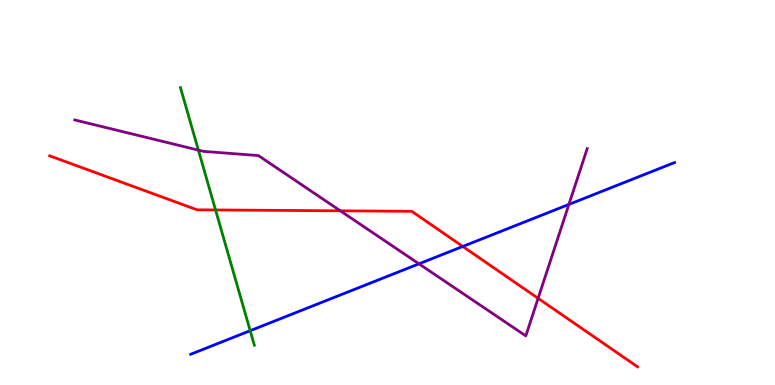[{'lines': ['blue', 'red'], 'intersections': [{'x': 5.97, 'y': 3.6}]}, {'lines': ['green', 'red'], 'intersections': [{'x': 2.78, 'y': 4.55}]}, {'lines': ['purple', 'red'], 'intersections': [{'x': 4.39, 'y': 4.52}, {'x': 6.94, 'y': 2.25}]}, {'lines': ['blue', 'green'], 'intersections': [{'x': 3.23, 'y': 1.41}]}, {'lines': ['blue', 'purple'], 'intersections': [{'x': 5.41, 'y': 3.15}, {'x': 7.34, 'y': 4.69}]}, {'lines': ['green', 'purple'], 'intersections': [{'x': 2.56, 'y': 6.1}]}]